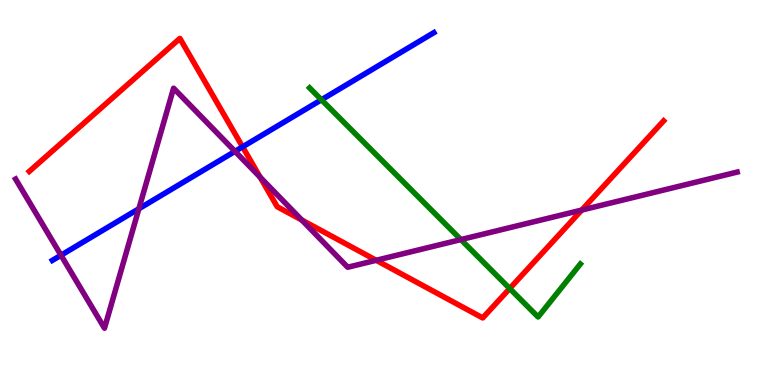[{'lines': ['blue', 'red'], 'intersections': [{'x': 3.13, 'y': 6.19}]}, {'lines': ['green', 'red'], 'intersections': [{'x': 6.58, 'y': 2.51}]}, {'lines': ['purple', 'red'], 'intersections': [{'x': 3.36, 'y': 5.4}, {'x': 3.89, 'y': 4.29}, {'x': 4.85, 'y': 3.24}, {'x': 7.51, 'y': 4.54}]}, {'lines': ['blue', 'green'], 'intersections': [{'x': 4.15, 'y': 7.41}]}, {'lines': ['blue', 'purple'], 'intersections': [{'x': 0.787, 'y': 3.37}, {'x': 1.79, 'y': 4.58}, {'x': 3.03, 'y': 6.07}]}, {'lines': ['green', 'purple'], 'intersections': [{'x': 5.95, 'y': 3.78}]}]